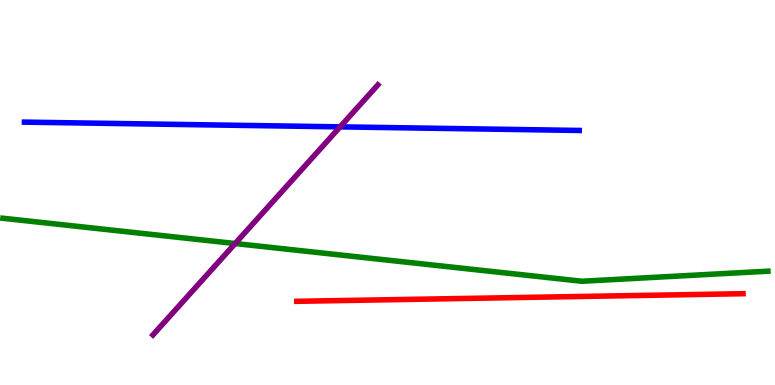[{'lines': ['blue', 'red'], 'intersections': []}, {'lines': ['green', 'red'], 'intersections': []}, {'lines': ['purple', 'red'], 'intersections': []}, {'lines': ['blue', 'green'], 'intersections': []}, {'lines': ['blue', 'purple'], 'intersections': [{'x': 4.39, 'y': 6.7}]}, {'lines': ['green', 'purple'], 'intersections': [{'x': 3.03, 'y': 3.67}]}]